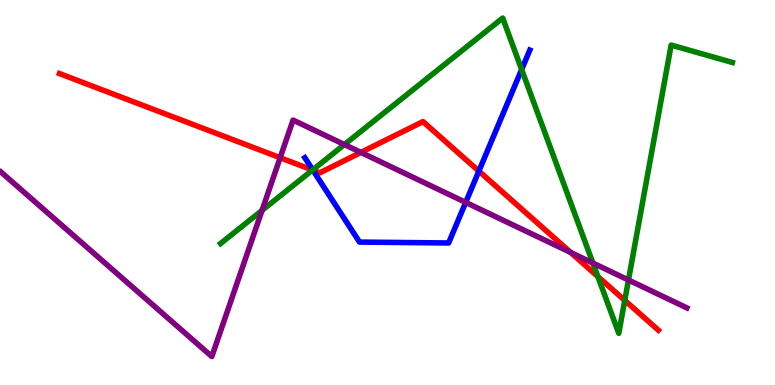[{'lines': ['blue', 'red'], 'intersections': [{'x': 4.04, 'y': 5.58}, {'x': 6.18, 'y': 5.56}]}, {'lines': ['green', 'red'], 'intersections': [{'x': 4.03, 'y': 5.58}, {'x': 7.71, 'y': 2.82}, {'x': 8.06, 'y': 2.2}]}, {'lines': ['purple', 'red'], 'intersections': [{'x': 3.61, 'y': 5.9}, {'x': 4.66, 'y': 6.04}, {'x': 7.36, 'y': 3.44}]}, {'lines': ['blue', 'green'], 'intersections': [{'x': 4.04, 'y': 5.59}, {'x': 6.73, 'y': 8.19}]}, {'lines': ['blue', 'purple'], 'intersections': [{'x': 6.01, 'y': 4.74}]}, {'lines': ['green', 'purple'], 'intersections': [{'x': 3.38, 'y': 4.54}, {'x': 4.44, 'y': 6.25}, {'x': 7.65, 'y': 3.17}, {'x': 8.11, 'y': 2.73}]}]